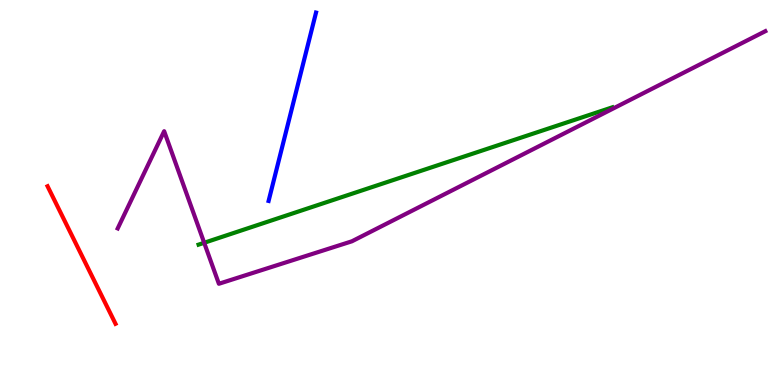[{'lines': ['blue', 'red'], 'intersections': []}, {'lines': ['green', 'red'], 'intersections': []}, {'lines': ['purple', 'red'], 'intersections': []}, {'lines': ['blue', 'green'], 'intersections': []}, {'lines': ['blue', 'purple'], 'intersections': []}, {'lines': ['green', 'purple'], 'intersections': [{'x': 2.63, 'y': 3.69}]}]